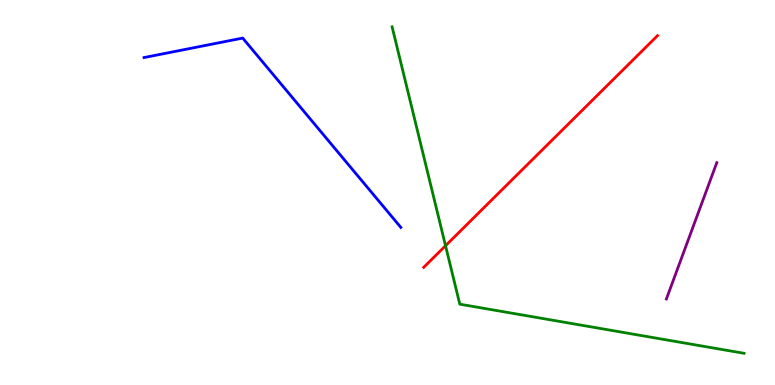[{'lines': ['blue', 'red'], 'intersections': []}, {'lines': ['green', 'red'], 'intersections': [{'x': 5.75, 'y': 3.62}]}, {'lines': ['purple', 'red'], 'intersections': []}, {'lines': ['blue', 'green'], 'intersections': []}, {'lines': ['blue', 'purple'], 'intersections': []}, {'lines': ['green', 'purple'], 'intersections': []}]